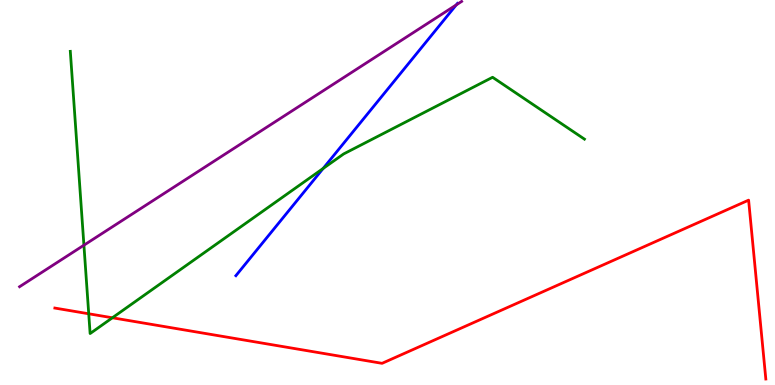[{'lines': ['blue', 'red'], 'intersections': []}, {'lines': ['green', 'red'], 'intersections': [{'x': 1.14, 'y': 1.85}, {'x': 1.45, 'y': 1.75}]}, {'lines': ['purple', 'red'], 'intersections': []}, {'lines': ['blue', 'green'], 'intersections': [{'x': 4.17, 'y': 5.62}]}, {'lines': ['blue', 'purple'], 'intersections': [{'x': 5.89, 'y': 9.87}]}, {'lines': ['green', 'purple'], 'intersections': [{'x': 1.08, 'y': 3.63}]}]